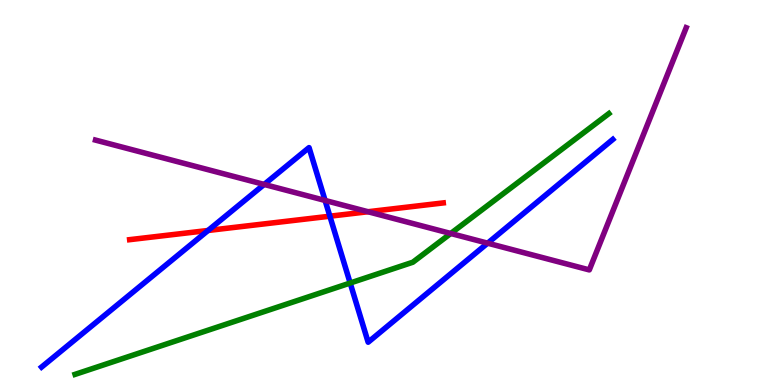[{'lines': ['blue', 'red'], 'intersections': [{'x': 2.68, 'y': 4.01}, {'x': 4.26, 'y': 4.38}]}, {'lines': ['green', 'red'], 'intersections': []}, {'lines': ['purple', 'red'], 'intersections': [{'x': 4.75, 'y': 4.5}]}, {'lines': ['blue', 'green'], 'intersections': [{'x': 4.52, 'y': 2.65}]}, {'lines': ['blue', 'purple'], 'intersections': [{'x': 3.41, 'y': 5.21}, {'x': 4.19, 'y': 4.79}, {'x': 6.29, 'y': 3.68}]}, {'lines': ['green', 'purple'], 'intersections': [{'x': 5.82, 'y': 3.94}]}]